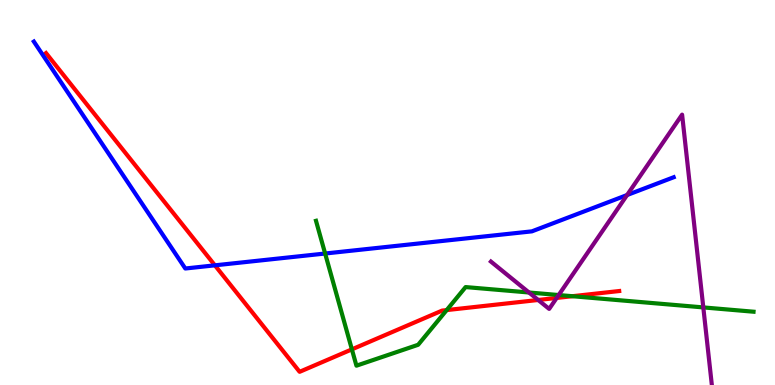[{'lines': ['blue', 'red'], 'intersections': [{'x': 2.77, 'y': 3.11}]}, {'lines': ['green', 'red'], 'intersections': [{'x': 4.54, 'y': 0.926}, {'x': 5.76, 'y': 1.95}, {'x': 7.39, 'y': 2.31}]}, {'lines': ['purple', 'red'], 'intersections': [{'x': 6.94, 'y': 2.21}, {'x': 7.18, 'y': 2.26}]}, {'lines': ['blue', 'green'], 'intersections': [{'x': 4.2, 'y': 3.42}]}, {'lines': ['blue', 'purple'], 'intersections': [{'x': 8.09, 'y': 4.93}]}, {'lines': ['green', 'purple'], 'intersections': [{'x': 6.83, 'y': 2.4}, {'x': 7.21, 'y': 2.34}, {'x': 9.07, 'y': 2.02}]}]